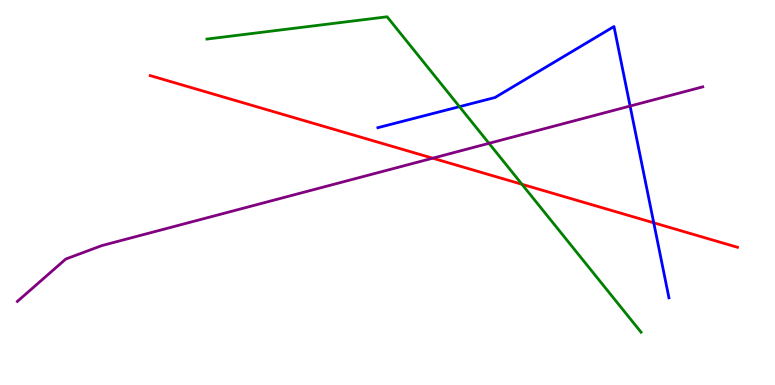[{'lines': ['blue', 'red'], 'intersections': [{'x': 8.44, 'y': 4.21}]}, {'lines': ['green', 'red'], 'intersections': [{'x': 6.73, 'y': 5.21}]}, {'lines': ['purple', 'red'], 'intersections': [{'x': 5.58, 'y': 5.89}]}, {'lines': ['blue', 'green'], 'intersections': [{'x': 5.93, 'y': 7.23}]}, {'lines': ['blue', 'purple'], 'intersections': [{'x': 8.13, 'y': 7.25}]}, {'lines': ['green', 'purple'], 'intersections': [{'x': 6.31, 'y': 6.28}]}]